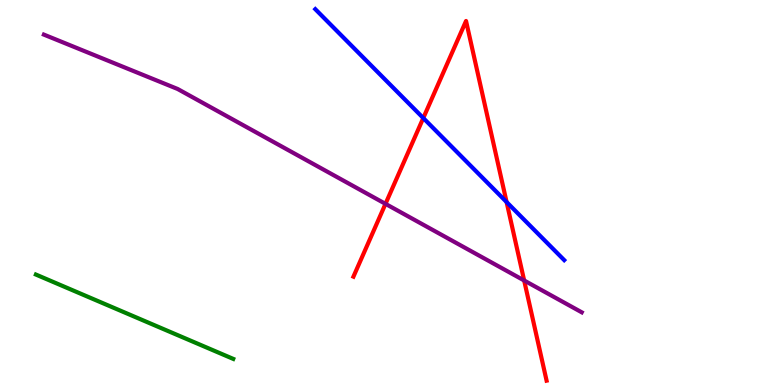[{'lines': ['blue', 'red'], 'intersections': [{'x': 5.46, 'y': 6.93}, {'x': 6.54, 'y': 4.75}]}, {'lines': ['green', 'red'], 'intersections': []}, {'lines': ['purple', 'red'], 'intersections': [{'x': 4.97, 'y': 4.71}, {'x': 6.76, 'y': 2.71}]}, {'lines': ['blue', 'green'], 'intersections': []}, {'lines': ['blue', 'purple'], 'intersections': []}, {'lines': ['green', 'purple'], 'intersections': []}]